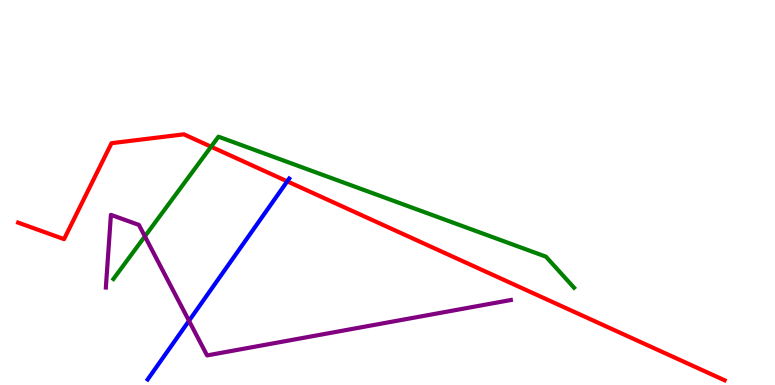[{'lines': ['blue', 'red'], 'intersections': [{'x': 3.71, 'y': 5.29}]}, {'lines': ['green', 'red'], 'intersections': [{'x': 2.72, 'y': 6.19}]}, {'lines': ['purple', 'red'], 'intersections': []}, {'lines': ['blue', 'green'], 'intersections': []}, {'lines': ['blue', 'purple'], 'intersections': [{'x': 2.44, 'y': 1.67}]}, {'lines': ['green', 'purple'], 'intersections': [{'x': 1.87, 'y': 3.86}]}]